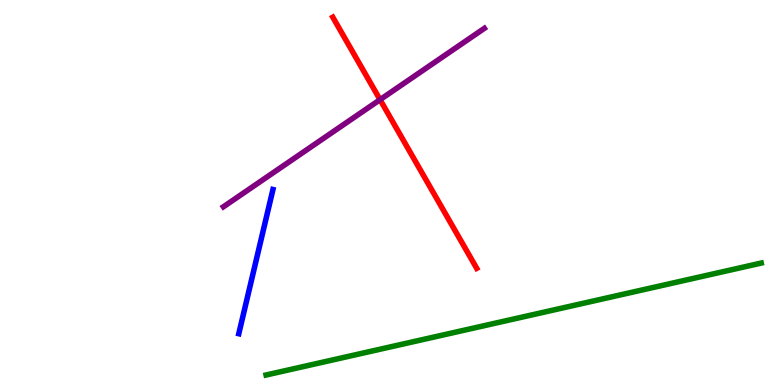[{'lines': ['blue', 'red'], 'intersections': []}, {'lines': ['green', 'red'], 'intersections': []}, {'lines': ['purple', 'red'], 'intersections': [{'x': 4.9, 'y': 7.41}]}, {'lines': ['blue', 'green'], 'intersections': []}, {'lines': ['blue', 'purple'], 'intersections': []}, {'lines': ['green', 'purple'], 'intersections': []}]